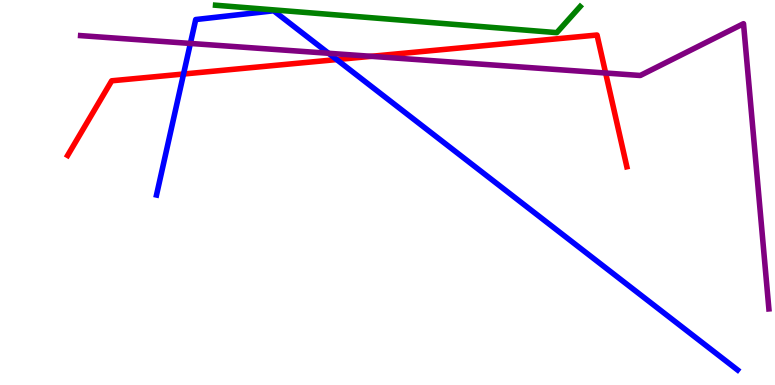[{'lines': ['blue', 'red'], 'intersections': [{'x': 2.37, 'y': 8.08}, {'x': 4.34, 'y': 8.45}]}, {'lines': ['green', 'red'], 'intersections': []}, {'lines': ['purple', 'red'], 'intersections': [{'x': 4.79, 'y': 8.54}, {'x': 7.81, 'y': 8.1}]}, {'lines': ['blue', 'green'], 'intersections': []}, {'lines': ['blue', 'purple'], 'intersections': [{'x': 2.46, 'y': 8.87}, {'x': 4.24, 'y': 8.62}]}, {'lines': ['green', 'purple'], 'intersections': []}]